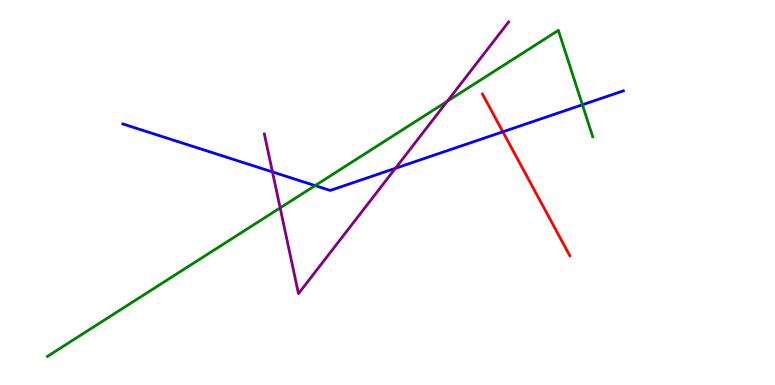[{'lines': ['blue', 'red'], 'intersections': [{'x': 6.49, 'y': 6.58}]}, {'lines': ['green', 'red'], 'intersections': []}, {'lines': ['purple', 'red'], 'intersections': []}, {'lines': ['blue', 'green'], 'intersections': [{'x': 4.07, 'y': 5.18}, {'x': 7.51, 'y': 7.28}]}, {'lines': ['blue', 'purple'], 'intersections': [{'x': 3.52, 'y': 5.53}, {'x': 5.1, 'y': 5.63}]}, {'lines': ['green', 'purple'], 'intersections': [{'x': 3.61, 'y': 4.6}, {'x': 5.77, 'y': 7.37}]}]